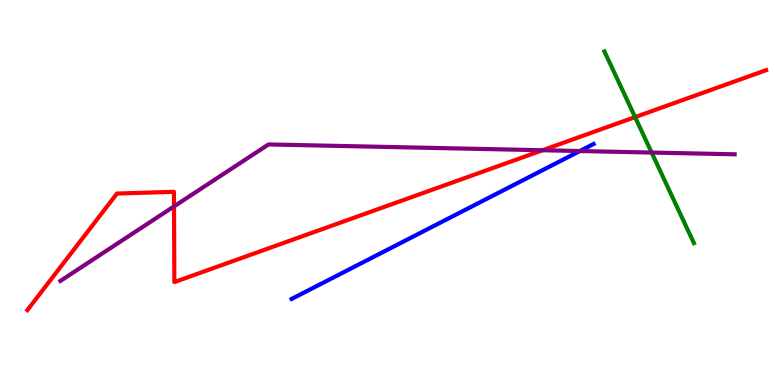[{'lines': ['blue', 'red'], 'intersections': []}, {'lines': ['green', 'red'], 'intersections': [{'x': 8.19, 'y': 6.96}]}, {'lines': ['purple', 'red'], 'intersections': [{'x': 2.25, 'y': 4.64}, {'x': 7.0, 'y': 6.1}]}, {'lines': ['blue', 'green'], 'intersections': []}, {'lines': ['blue', 'purple'], 'intersections': [{'x': 7.48, 'y': 6.08}]}, {'lines': ['green', 'purple'], 'intersections': [{'x': 8.41, 'y': 6.04}]}]